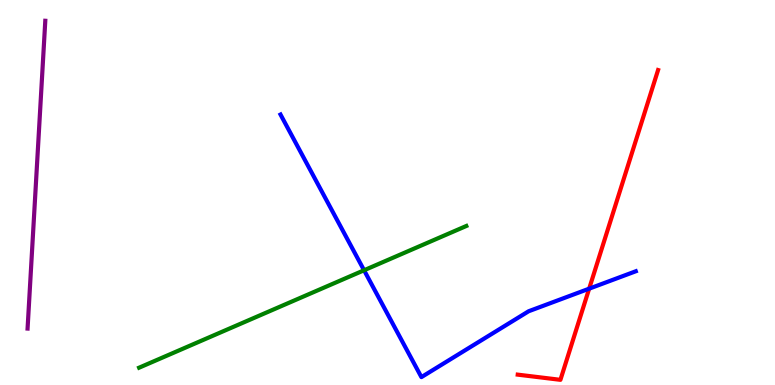[{'lines': ['blue', 'red'], 'intersections': [{'x': 7.6, 'y': 2.5}]}, {'lines': ['green', 'red'], 'intersections': []}, {'lines': ['purple', 'red'], 'intersections': []}, {'lines': ['blue', 'green'], 'intersections': [{'x': 4.7, 'y': 2.98}]}, {'lines': ['blue', 'purple'], 'intersections': []}, {'lines': ['green', 'purple'], 'intersections': []}]